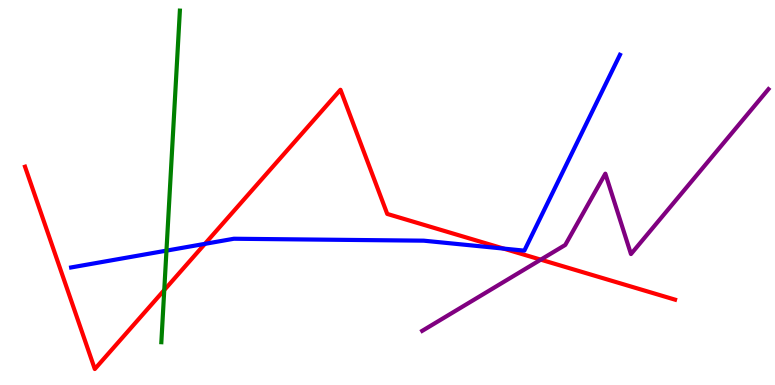[{'lines': ['blue', 'red'], 'intersections': [{'x': 2.64, 'y': 3.67}, {'x': 6.5, 'y': 3.54}]}, {'lines': ['green', 'red'], 'intersections': [{'x': 2.12, 'y': 2.47}]}, {'lines': ['purple', 'red'], 'intersections': [{'x': 6.98, 'y': 3.26}]}, {'lines': ['blue', 'green'], 'intersections': [{'x': 2.15, 'y': 3.49}]}, {'lines': ['blue', 'purple'], 'intersections': []}, {'lines': ['green', 'purple'], 'intersections': []}]